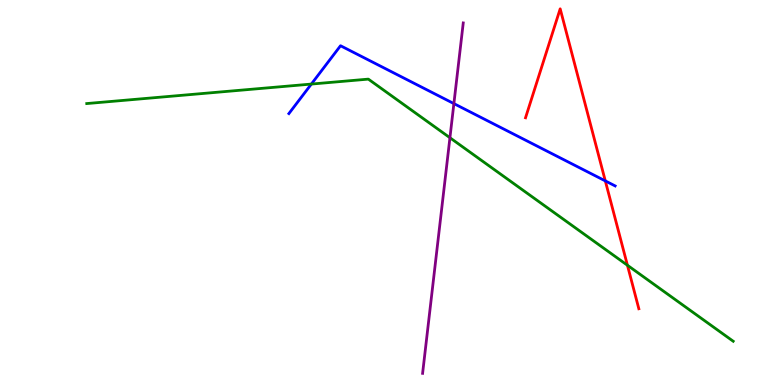[{'lines': ['blue', 'red'], 'intersections': [{'x': 7.81, 'y': 5.3}]}, {'lines': ['green', 'red'], 'intersections': [{'x': 8.1, 'y': 3.11}]}, {'lines': ['purple', 'red'], 'intersections': []}, {'lines': ['blue', 'green'], 'intersections': [{'x': 4.02, 'y': 7.82}]}, {'lines': ['blue', 'purple'], 'intersections': [{'x': 5.86, 'y': 7.31}]}, {'lines': ['green', 'purple'], 'intersections': [{'x': 5.81, 'y': 6.42}]}]